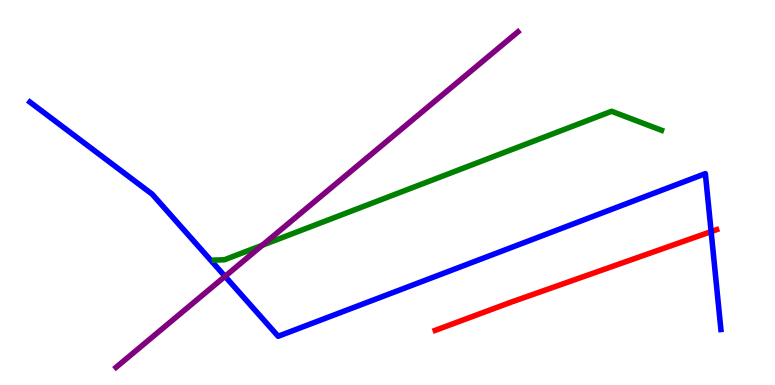[{'lines': ['blue', 'red'], 'intersections': [{'x': 9.18, 'y': 3.98}]}, {'lines': ['green', 'red'], 'intersections': []}, {'lines': ['purple', 'red'], 'intersections': []}, {'lines': ['blue', 'green'], 'intersections': []}, {'lines': ['blue', 'purple'], 'intersections': [{'x': 2.9, 'y': 2.82}]}, {'lines': ['green', 'purple'], 'intersections': [{'x': 3.38, 'y': 3.63}]}]